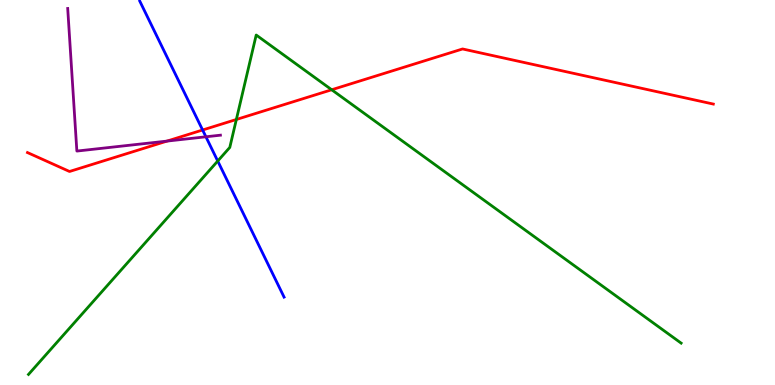[{'lines': ['blue', 'red'], 'intersections': [{'x': 2.61, 'y': 6.62}]}, {'lines': ['green', 'red'], 'intersections': [{'x': 3.05, 'y': 6.9}, {'x': 4.28, 'y': 7.67}]}, {'lines': ['purple', 'red'], 'intersections': [{'x': 2.16, 'y': 6.34}]}, {'lines': ['blue', 'green'], 'intersections': [{'x': 2.81, 'y': 5.82}]}, {'lines': ['blue', 'purple'], 'intersections': [{'x': 2.66, 'y': 6.45}]}, {'lines': ['green', 'purple'], 'intersections': []}]